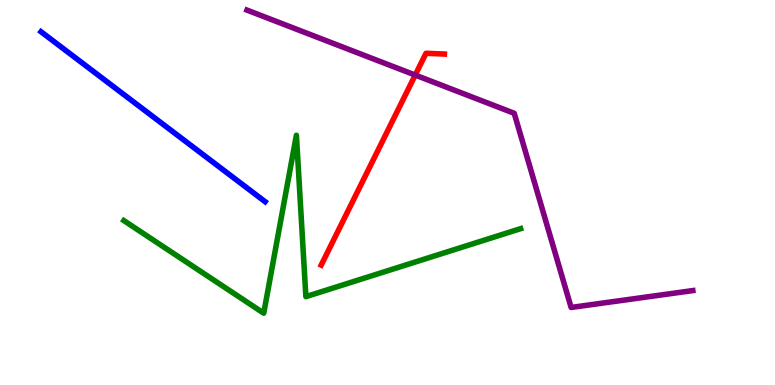[{'lines': ['blue', 'red'], 'intersections': []}, {'lines': ['green', 'red'], 'intersections': []}, {'lines': ['purple', 'red'], 'intersections': [{'x': 5.36, 'y': 8.05}]}, {'lines': ['blue', 'green'], 'intersections': []}, {'lines': ['blue', 'purple'], 'intersections': []}, {'lines': ['green', 'purple'], 'intersections': []}]